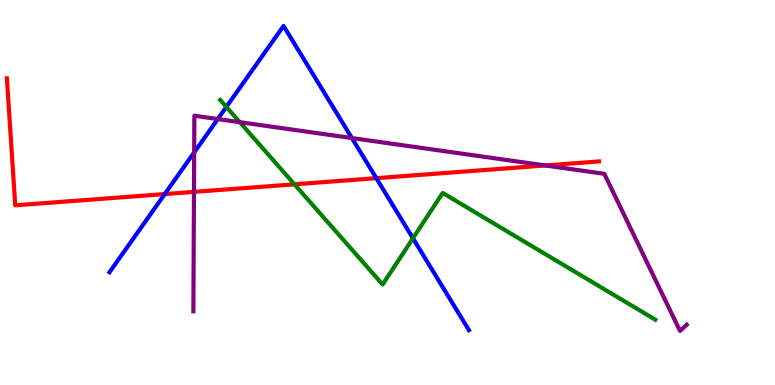[{'lines': ['blue', 'red'], 'intersections': [{'x': 2.13, 'y': 4.96}, {'x': 4.86, 'y': 5.37}]}, {'lines': ['green', 'red'], 'intersections': [{'x': 3.8, 'y': 5.21}]}, {'lines': ['purple', 'red'], 'intersections': [{'x': 2.5, 'y': 5.02}, {'x': 7.04, 'y': 5.7}]}, {'lines': ['blue', 'green'], 'intersections': [{'x': 2.92, 'y': 7.22}, {'x': 5.33, 'y': 3.81}]}, {'lines': ['blue', 'purple'], 'intersections': [{'x': 2.51, 'y': 6.04}, {'x': 2.81, 'y': 6.91}, {'x': 4.54, 'y': 6.41}]}, {'lines': ['green', 'purple'], 'intersections': [{'x': 3.09, 'y': 6.83}]}]